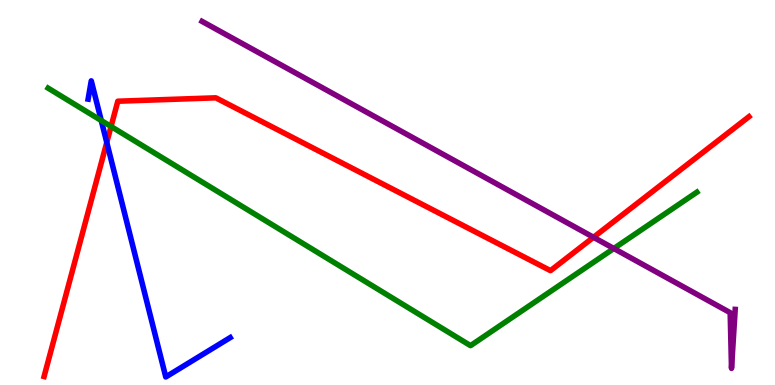[{'lines': ['blue', 'red'], 'intersections': [{'x': 1.38, 'y': 6.3}]}, {'lines': ['green', 'red'], 'intersections': [{'x': 1.43, 'y': 6.71}]}, {'lines': ['purple', 'red'], 'intersections': [{'x': 7.66, 'y': 3.84}]}, {'lines': ['blue', 'green'], 'intersections': [{'x': 1.31, 'y': 6.87}]}, {'lines': ['blue', 'purple'], 'intersections': []}, {'lines': ['green', 'purple'], 'intersections': [{'x': 7.92, 'y': 3.55}]}]